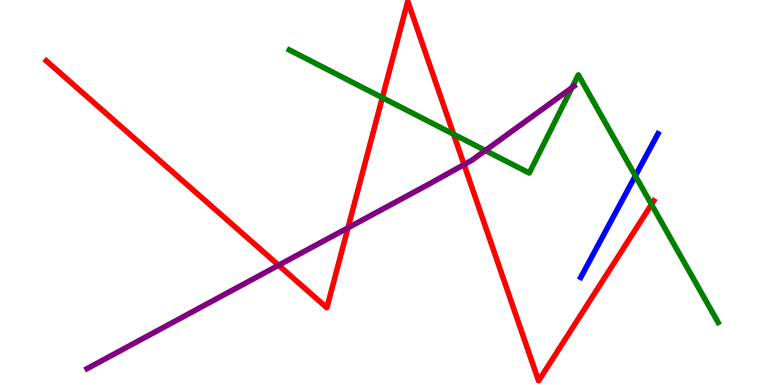[{'lines': ['blue', 'red'], 'intersections': []}, {'lines': ['green', 'red'], 'intersections': [{'x': 4.93, 'y': 7.46}, {'x': 5.85, 'y': 6.51}, {'x': 8.41, 'y': 4.69}]}, {'lines': ['purple', 'red'], 'intersections': [{'x': 3.6, 'y': 3.11}, {'x': 4.49, 'y': 4.08}, {'x': 5.99, 'y': 5.73}]}, {'lines': ['blue', 'green'], 'intersections': [{'x': 8.2, 'y': 5.43}]}, {'lines': ['blue', 'purple'], 'intersections': []}, {'lines': ['green', 'purple'], 'intersections': [{'x': 6.26, 'y': 6.09}, {'x': 7.38, 'y': 7.72}]}]